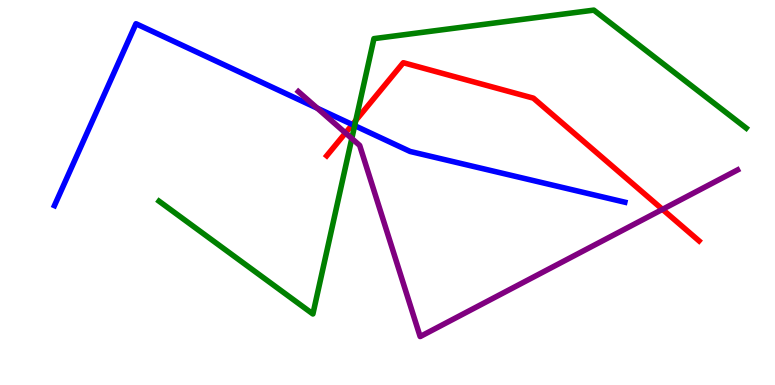[{'lines': ['blue', 'red'], 'intersections': [{'x': 4.55, 'y': 6.76}]}, {'lines': ['green', 'red'], 'intersections': [{'x': 4.59, 'y': 6.87}]}, {'lines': ['purple', 'red'], 'intersections': [{'x': 4.46, 'y': 6.55}, {'x': 8.55, 'y': 4.56}]}, {'lines': ['blue', 'green'], 'intersections': [{'x': 4.58, 'y': 6.74}]}, {'lines': ['blue', 'purple'], 'intersections': [{'x': 4.09, 'y': 7.19}]}, {'lines': ['green', 'purple'], 'intersections': [{'x': 4.54, 'y': 6.4}]}]